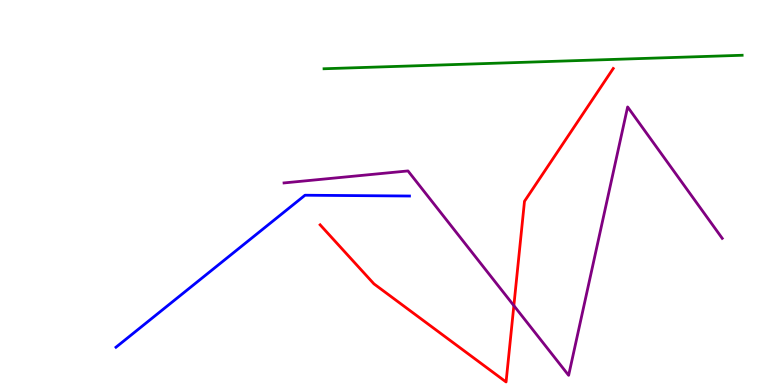[{'lines': ['blue', 'red'], 'intersections': []}, {'lines': ['green', 'red'], 'intersections': []}, {'lines': ['purple', 'red'], 'intersections': [{'x': 6.63, 'y': 2.06}]}, {'lines': ['blue', 'green'], 'intersections': []}, {'lines': ['blue', 'purple'], 'intersections': []}, {'lines': ['green', 'purple'], 'intersections': []}]